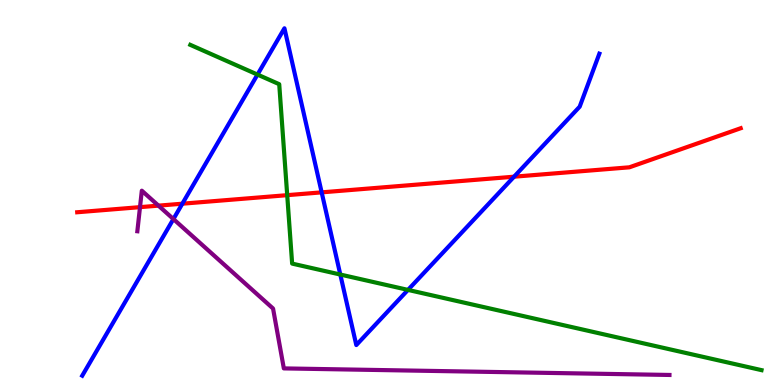[{'lines': ['blue', 'red'], 'intersections': [{'x': 2.35, 'y': 4.71}, {'x': 4.15, 'y': 5.0}, {'x': 6.63, 'y': 5.41}]}, {'lines': ['green', 'red'], 'intersections': [{'x': 3.71, 'y': 4.93}]}, {'lines': ['purple', 'red'], 'intersections': [{'x': 1.81, 'y': 4.62}, {'x': 2.04, 'y': 4.66}]}, {'lines': ['blue', 'green'], 'intersections': [{'x': 3.32, 'y': 8.06}, {'x': 4.39, 'y': 2.87}, {'x': 5.26, 'y': 2.47}]}, {'lines': ['blue', 'purple'], 'intersections': [{'x': 2.24, 'y': 4.31}]}, {'lines': ['green', 'purple'], 'intersections': []}]